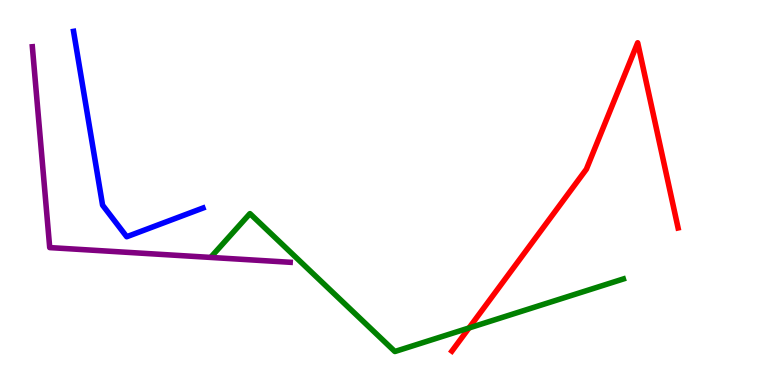[{'lines': ['blue', 'red'], 'intersections': []}, {'lines': ['green', 'red'], 'intersections': [{'x': 6.05, 'y': 1.48}]}, {'lines': ['purple', 'red'], 'intersections': []}, {'lines': ['blue', 'green'], 'intersections': []}, {'lines': ['blue', 'purple'], 'intersections': []}, {'lines': ['green', 'purple'], 'intersections': []}]